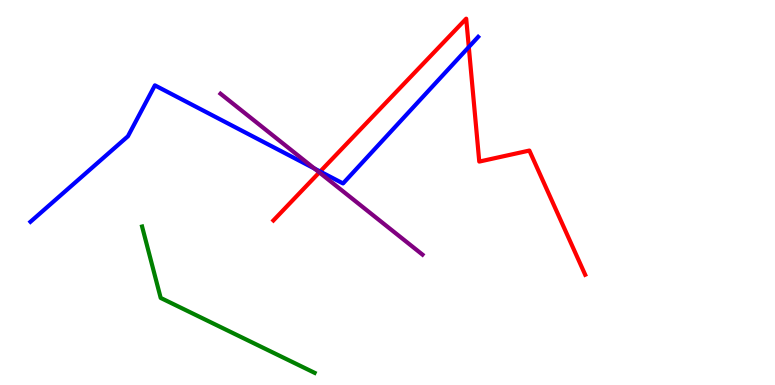[{'lines': ['blue', 'red'], 'intersections': [{'x': 4.13, 'y': 5.54}, {'x': 6.05, 'y': 8.78}]}, {'lines': ['green', 'red'], 'intersections': []}, {'lines': ['purple', 'red'], 'intersections': [{'x': 4.12, 'y': 5.52}]}, {'lines': ['blue', 'green'], 'intersections': []}, {'lines': ['blue', 'purple'], 'intersections': [{'x': 4.06, 'y': 5.62}]}, {'lines': ['green', 'purple'], 'intersections': []}]